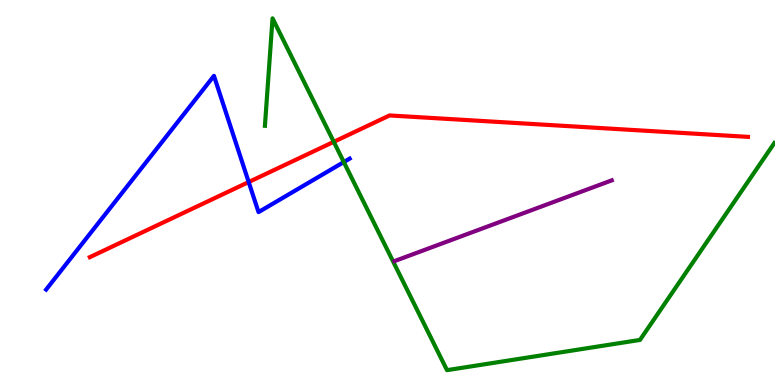[{'lines': ['blue', 'red'], 'intersections': [{'x': 3.21, 'y': 5.27}]}, {'lines': ['green', 'red'], 'intersections': [{'x': 4.31, 'y': 6.32}]}, {'lines': ['purple', 'red'], 'intersections': []}, {'lines': ['blue', 'green'], 'intersections': [{'x': 4.44, 'y': 5.79}]}, {'lines': ['blue', 'purple'], 'intersections': []}, {'lines': ['green', 'purple'], 'intersections': []}]